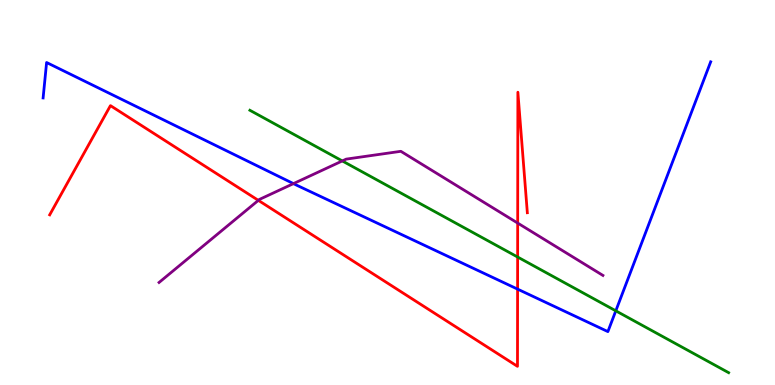[{'lines': ['blue', 'red'], 'intersections': [{'x': 6.68, 'y': 2.49}]}, {'lines': ['green', 'red'], 'intersections': [{'x': 6.68, 'y': 3.32}]}, {'lines': ['purple', 'red'], 'intersections': [{'x': 3.33, 'y': 4.8}, {'x': 6.68, 'y': 4.21}]}, {'lines': ['blue', 'green'], 'intersections': [{'x': 7.95, 'y': 1.93}]}, {'lines': ['blue', 'purple'], 'intersections': [{'x': 3.79, 'y': 5.23}]}, {'lines': ['green', 'purple'], 'intersections': [{'x': 4.42, 'y': 5.82}]}]